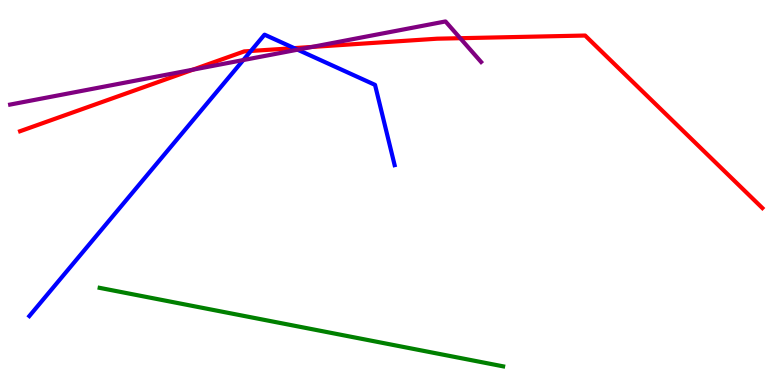[{'lines': ['blue', 'red'], 'intersections': [{'x': 3.24, 'y': 8.68}, {'x': 3.8, 'y': 8.75}]}, {'lines': ['green', 'red'], 'intersections': []}, {'lines': ['purple', 'red'], 'intersections': [{'x': 2.49, 'y': 8.19}, {'x': 4.02, 'y': 8.78}, {'x': 5.94, 'y': 9.01}]}, {'lines': ['blue', 'green'], 'intersections': []}, {'lines': ['blue', 'purple'], 'intersections': [{'x': 3.14, 'y': 8.44}, {'x': 3.84, 'y': 8.71}]}, {'lines': ['green', 'purple'], 'intersections': []}]